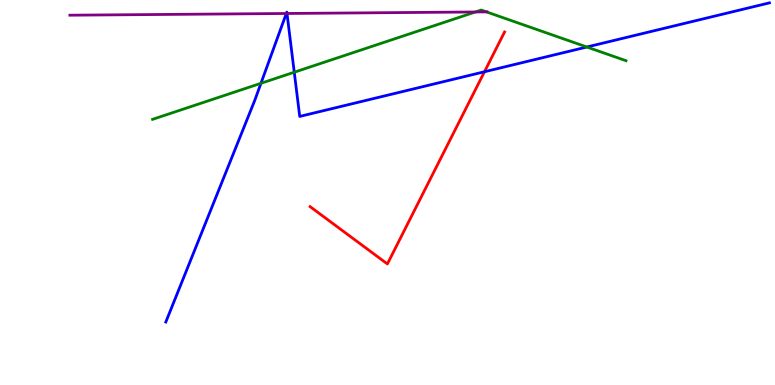[{'lines': ['blue', 'red'], 'intersections': [{'x': 6.25, 'y': 8.14}]}, {'lines': ['green', 'red'], 'intersections': []}, {'lines': ['purple', 'red'], 'intersections': []}, {'lines': ['blue', 'green'], 'intersections': [{'x': 3.37, 'y': 7.84}, {'x': 3.8, 'y': 8.12}, {'x': 7.57, 'y': 8.78}]}, {'lines': ['blue', 'purple'], 'intersections': [{'x': 3.69, 'y': 9.65}, {'x': 3.7, 'y': 9.65}]}, {'lines': ['green', 'purple'], 'intersections': [{'x': 6.13, 'y': 9.69}, {'x': 6.28, 'y': 9.69}]}]